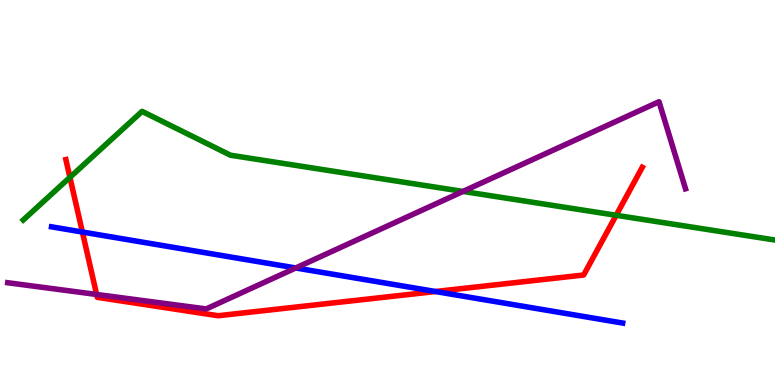[{'lines': ['blue', 'red'], 'intersections': [{'x': 1.06, 'y': 3.97}, {'x': 5.62, 'y': 2.43}]}, {'lines': ['green', 'red'], 'intersections': [{'x': 0.902, 'y': 5.39}, {'x': 7.95, 'y': 4.41}]}, {'lines': ['purple', 'red'], 'intersections': [{'x': 1.25, 'y': 2.35}]}, {'lines': ['blue', 'green'], 'intersections': []}, {'lines': ['blue', 'purple'], 'intersections': [{'x': 3.82, 'y': 3.04}]}, {'lines': ['green', 'purple'], 'intersections': [{'x': 5.97, 'y': 5.03}]}]